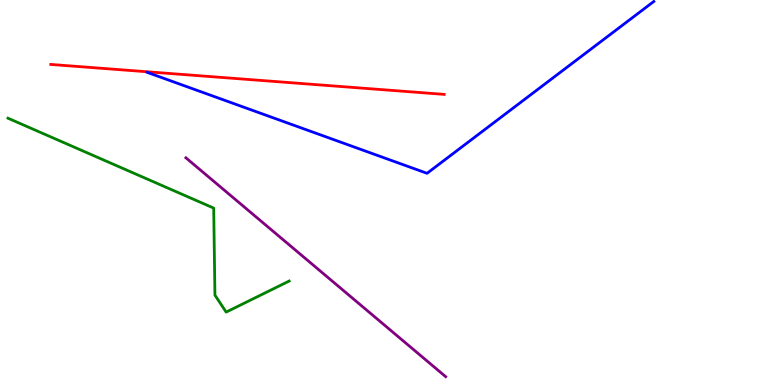[{'lines': ['blue', 'red'], 'intersections': []}, {'lines': ['green', 'red'], 'intersections': []}, {'lines': ['purple', 'red'], 'intersections': []}, {'lines': ['blue', 'green'], 'intersections': []}, {'lines': ['blue', 'purple'], 'intersections': []}, {'lines': ['green', 'purple'], 'intersections': []}]